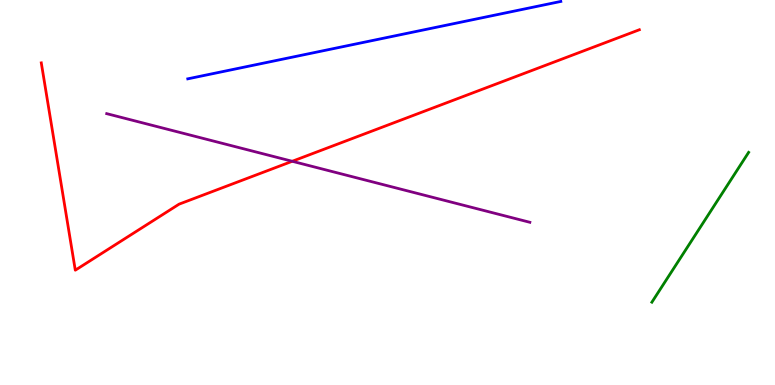[{'lines': ['blue', 'red'], 'intersections': []}, {'lines': ['green', 'red'], 'intersections': []}, {'lines': ['purple', 'red'], 'intersections': [{'x': 3.77, 'y': 5.81}]}, {'lines': ['blue', 'green'], 'intersections': []}, {'lines': ['blue', 'purple'], 'intersections': []}, {'lines': ['green', 'purple'], 'intersections': []}]